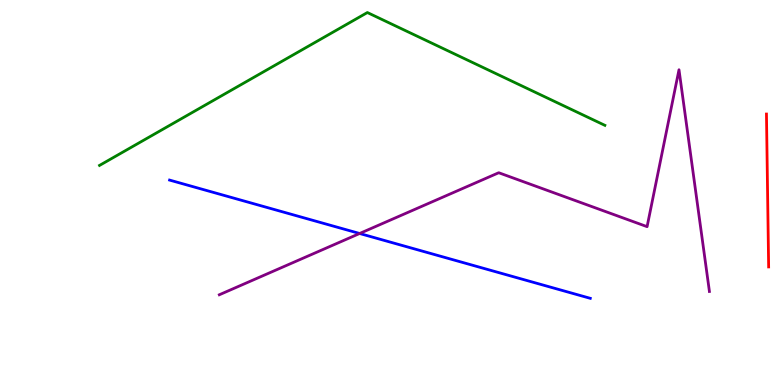[{'lines': ['blue', 'red'], 'intersections': []}, {'lines': ['green', 'red'], 'intersections': []}, {'lines': ['purple', 'red'], 'intersections': []}, {'lines': ['blue', 'green'], 'intersections': []}, {'lines': ['blue', 'purple'], 'intersections': [{'x': 4.64, 'y': 3.94}]}, {'lines': ['green', 'purple'], 'intersections': []}]